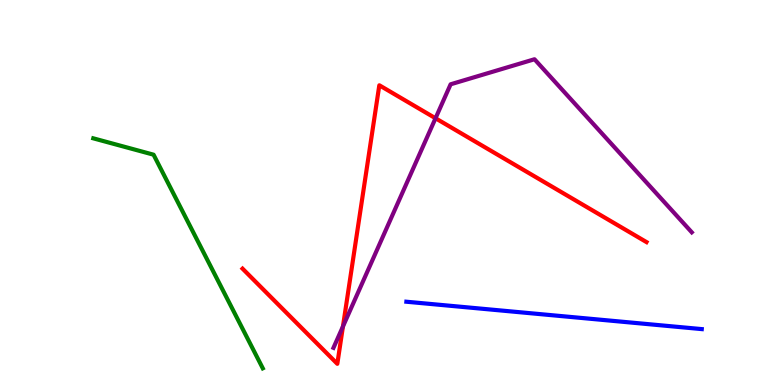[{'lines': ['blue', 'red'], 'intersections': []}, {'lines': ['green', 'red'], 'intersections': []}, {'lines': ['purple', 'red'], 'intersections': [{'x': 4.43, 'y': 1.52}, {'x': 5.62, 'y': 6.93}]}, {'lines': ['blue', 'green'], 'intersections': []}, {'lines': ['blue', 'purple'], 'intersections': []}, {'lines': ['green', 'purple'], 'intersections': []}]